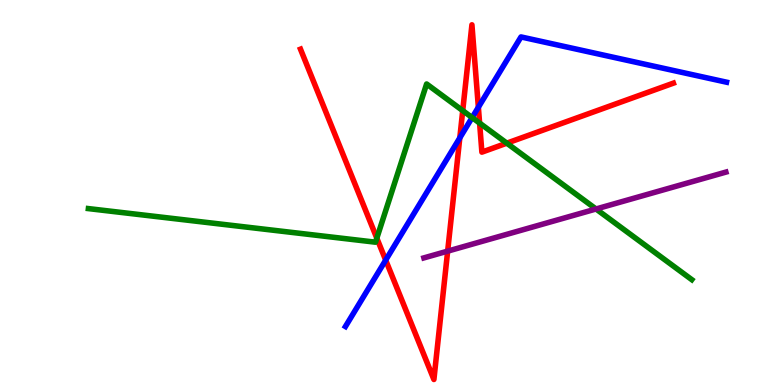[{'lines': ['blue', 'red'], 'intersections': [{'x': 4.98, 'y': 3.24}, {'x': 5.93, 'y': 6.42}, {'x': 6.17, 'y': 7.21}]}, {'lines': ['green', 'red'], 'intersections': [{'x': 4.86, 'y': 3.81}, {'x': 5.97, 'y': 7.13}, {'x': 6.19, 'y': 6.8}, {'x': 6.54, 'y': 6.28}]}, {'lines': ['purple', 'red'], 'intersections': [{'x': 5.78, 'y': 3.48}]}, {'lines': ['blue', 'green'], 'intersections': [{'x': 6.09, 'y': 6.95}]}, {'lines': ['blue', 'purple'], 'intersections': []}, {'lines': ['green', 'purple'], 'intersections': [{'x': 7.69, 'y': 4.57}]}]